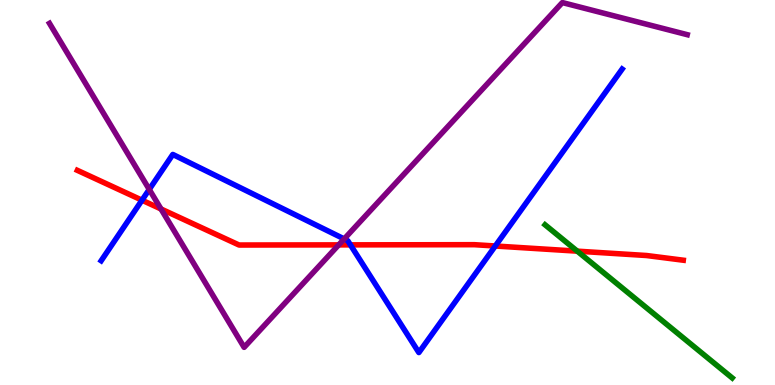[{'lines': ['blue', 'red'], 'intersections': [{'x': 1.83, 'y': 4.8}, {'x': 4.52, 'y': 3.64}, {'x': 6.39, 'y': 3.61}]}, {'lines': ['green', 'red'], 'intersections': [{'x': 7.45, 'y': 3.48}]}, {'lines': ['purple', 'red'], 'intersections': [{'x': 2.08, 'y': 4.57}, {'x': 4.37, 'y': 3.64}]}, {'lines': ['blue', 'green'], 'intersections': []}, {'lines': ['blue', 'purple'], 'intersections': [{'x': 1.93, 'y': 5.08}, {'x': 4.44, 'y': 3.79}]}, {'lines': ['green', 'purple'], 'intersections': []}]